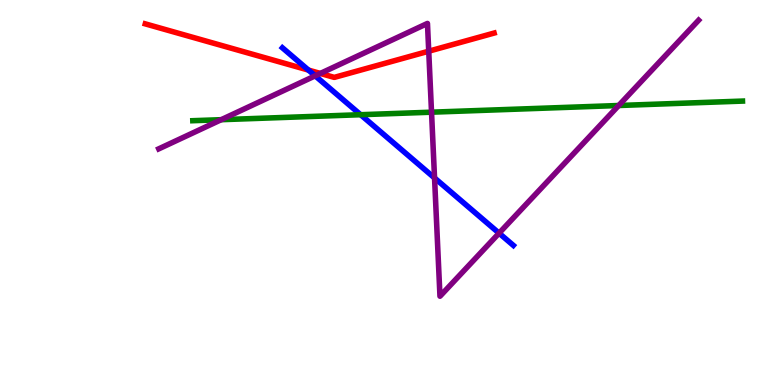[{'lines': ['blue', 'red'], 'intersections': [{'x': 3.98, 'y': 8.18}]}, {'lines': ['green', 'red'], 'intersections': []}, {'lines': ['purple', 'red'], 'intersections': [{'x': 4.13, 'y': 8.09}, {'x': 5.53, 'y': 8.67}]}, {'lines': ['blue', 'green'], 'intersections': [{'x': 4.65, 'y': 7.02}]}, {'lines': ['blue', 'purple'], 'intersections': [{'x': 4.07, 'y': 8.03}, {'x': 5.61, 'y': 5.38}, {'x': 6.44, 'y': 3.94}]}, {'lines': ['green', 'purple'], 'intersections': [{'x': 2.85, 'y': 6.89}, {'x': 5.57, 'y': 7.09}, {'x': 7.98, 'y': 7.26}]}]